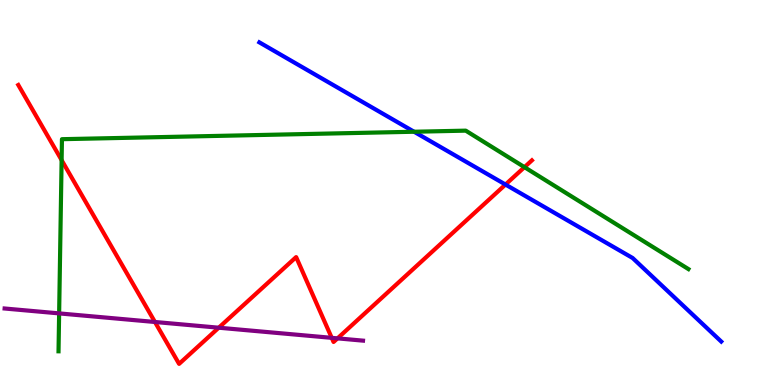[{'lines': ['blue', 'red'], 'intersections': [{'x': 6.52, 'y': 5.21}]}, {'lines': ['green', 'red'], 'intersections': [{'x': 0.795, 'y': 5.84}, {'x': 6.77, 'y': 5.66}]}, {'lines': ['purple', 'red'], 'intersections': [{'x': 2.0, 'y': 1.64}, {'x': 2.82, 'y': 1.49}, {'x': 4.28, 'y': 1.22}, {'x': 4.36, 'y': 1.21}]}, {'lines': ['blue', 'green'], 'intersections': [{'x': 5.34, 'y': 6.58}]}, {'lines': ['blue', 'purple'], 'intersections': []}, {'lines': ['green', 'purple'], 'intersections': [{'x': 0.763, 'y': 1.86}]}]